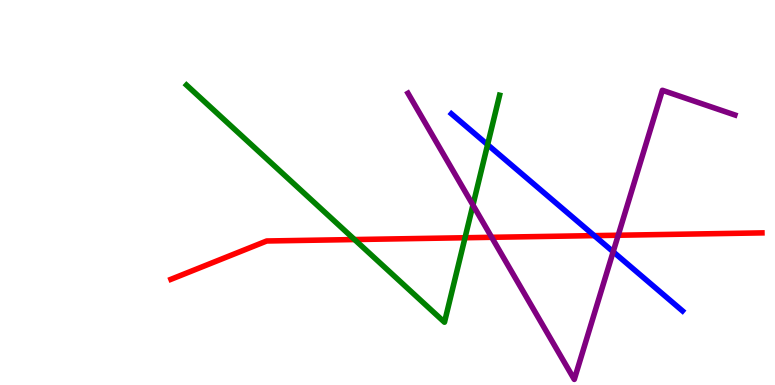[{'lines': ['blue', 'red'], 'intersections': [{'x': 7.67, 'y': 3.88}]}, {'lines': ['green', 'red'], 'intersections': [{'x': 4.57, 'y': 3.78}, {'x': 6.0, 'y': 3.82}]}, {'lines': ['purple', 'red'], 'intersections': [{'x': 6.34, 'y': 3.84}, {'x': 7.98, 'y': 3.89}]}, {'lines': ['blue', 'green'], 'intersections': [{'x': 6.29, 'y': 6.24}]}, {'lines': ['blue', 'purple'], 'intersections': [{'x': 7.91, 'y': 3.46}]}, {'lines': ['green', 'purple'], 'intersections': [{'x': 6.1, 'y': 4.67}]}]